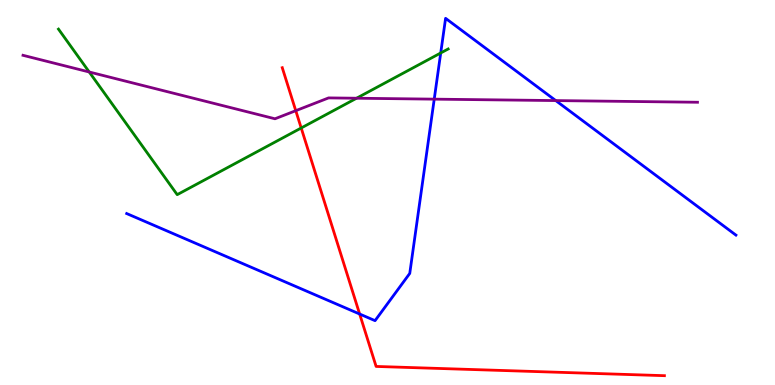[{'lines': ['blue', 'red'], 'intersections': [{'x': 4.64, 'y': 1.84}]}, {'lines': ['green', 'red'], 'intersections': [{'x': 3.89, 'y': 6.68}]}, {'lines': ['purple', 'red'], 'intersections': [{'x': 3.82, 'y': 7.12}]}, {'lines': ['blue', 'green'], 'intersections': [{'x': 5.69, 'y': 8.62}]}, {'lines': ['blue', 'purple'], 'intersections': [{'x': 5.6, 'y': 7.42}, {'x': 7.17, 'y': 7.39}]}, {'lines': ['green', 'purple'], 'intersections': [{'x': 1.15, 'y': 8.13}, {'x': 4.6, 'y': 7.45}]}]